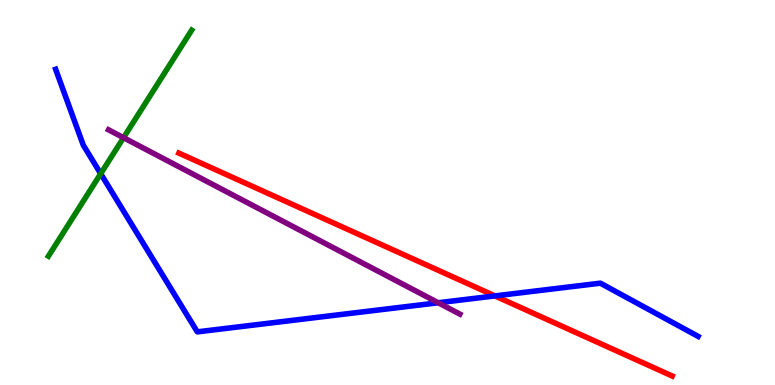[{'lines': ['blue', 'red'], 'intersections': [{'x': 6.39, 'y': 2.31}]}, {'lines': ['green', 'red'], 'intersections': []}, {'lines': ['purple', 'red'], 'intersections': []}, {'lines': ['blue', 'green'], 'intersections': [{'x': 1.3, 'y': 5.49}]}, {'lines': ['blue', 'purple'], 'intersections': [{'x': 5.65, 'y': 2.14}]}, {'lines': ['green', 'purple'], 'intersections': [{'x': 1.59, 'y': 6.42}]}]